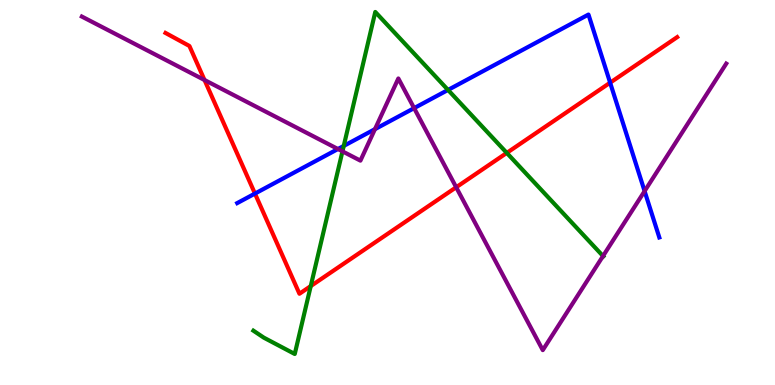[{'lines': ['blue', 'red'], 'intersections': [{'x': 3.29, 'y': 4.97}, {'x': 7.87, 'y': 7.85}]}, {'lines': ['green', 'red'], 'intersections': [{'x': 4.01, 'y': 2.57}, {'x': 6.54, 'y': 6.03}]}, {'lines': ['purple', 'red'], 'intersections': [{'x': 2.64, 'y': 7.92}, {'x': 5.89, 'y': 5.14}]}, {'lines': ['blue', 'green'], 'intersections': [{'x': 4.44, 'y': 6.21}, {'x': 5.78, 'y': 7.66}]}, {'lines': ['blue', 'purple'], 'intersections': [{'x': 4.36, 'y': 6.13}, {'x': 4.84, 'y': 6.65}, {'x': 5.34, 'y': 7.19}, {'x': 8.32, 'y': 5.04}]}, {'lines': ['green', 'purple'], 'intersections': [{'x': 4.42, 'y': 6.07}, {'x': 7.78, 'y': 3.35}]}]